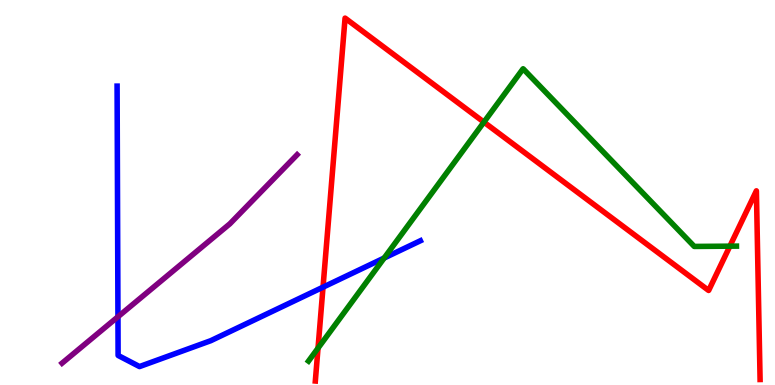[{'lines': ['blue', 'red'], 'intersections': [{'x': 4.17, 'y': 2.54}]}, {'lines': ['green', 'red'], 'intersections': [{'x': 4.1, 'y': 0.957}, {'x': 6.24, 'y': 6.83}, {'x': 9.42, 'y': 3.61}]}, {'lines': ['purple', 'red'], 'intersections': []}, {'lines': ['blue', 'green'], 'intersections': [{'x': 4.96, 'y': 3.3}]}, {'lines': ['blue', 'purple'], 'intersections': [{'x': 1.52, 'y': 1.77}]}, {'lines': ['green', 'purple'], 'intersections': []}]